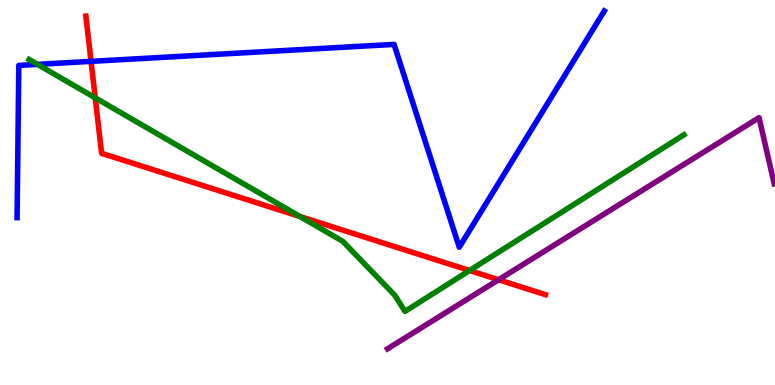[{'lines': ['blue', 'red'], 'intersections': [{'x': 1.17, 'y': 8.41}]}, {'lines': ['green', 'red'], 'intersections': [{'x': 1.23, 'y': 7.46}, {'x': 3.87, 'y': 4.38}, {'x': 6.06, 'y': 2.97}]}, {'lines': ['purple', 'red'], 'intersections': [{'x': 6.43, 'y': 2.73}]}, {'lines': ['blue', 'green'], 'intersections': [{'x': 0.483, 'y': 8.33}]}, {'lines': ['blue', 'purple'], 'intersections': []}, {'lines': ['green', 'purple'], 'intersections': []}]